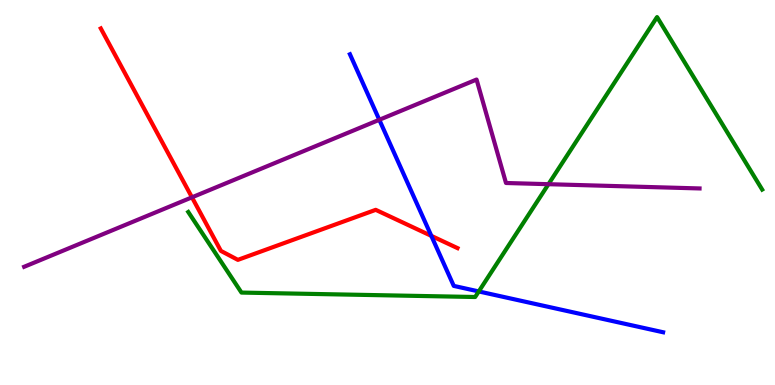[{'lines': ['blue', 'red'], 'intersections': [{'x': 5.57, 'y': 3.87}]}, {'lines': ['green', 'red'], 'intersections': []}, {'lines': ['purple', 'red'], 'intersections': [{'x': 2.48, 'y': 4.87}]}, {'lines': ['blue', 'green'], 'intersections': [{'x': 6.18, 'y': 2.43}]}, {'lines': ['blue', 'purple'], 'intersections': [{'x': 4.89, 'y': 6.89}]}, {'lines': ['green', 'purple'], 'intersections': [{'x': 7.08, 'y': 5.22}]}]